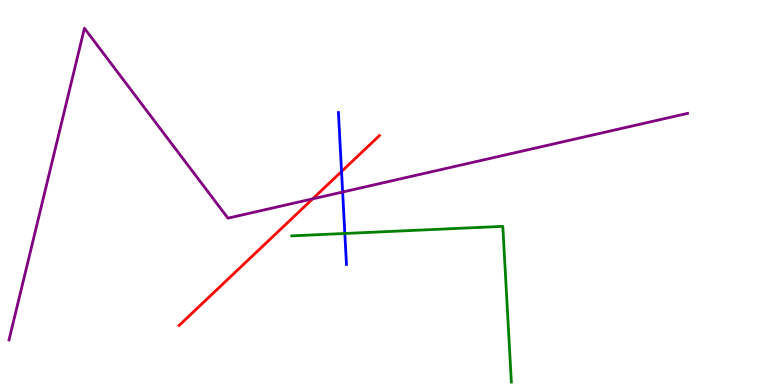[{'lines': ['blue', 'red'], 'intersections': [{'x': 4.41, 'y': 5.55}]}, {'lines': ['green', 'red'], 'intersections': []}, {'lines': ['purple', 'red'], 'intersections': [{'x': 4.03, 'y': 4.84}]}, {'lines': ['blue', 'green'], 'intersections': [{'x': 4.45, 'y': 3.94}]}, {'lines': ['blue', 'purple'], 'intersections': [{'x': 4.42, 'y': 5.01}]}, {'lines': ['green', 'purple'], 'intersections': []}]